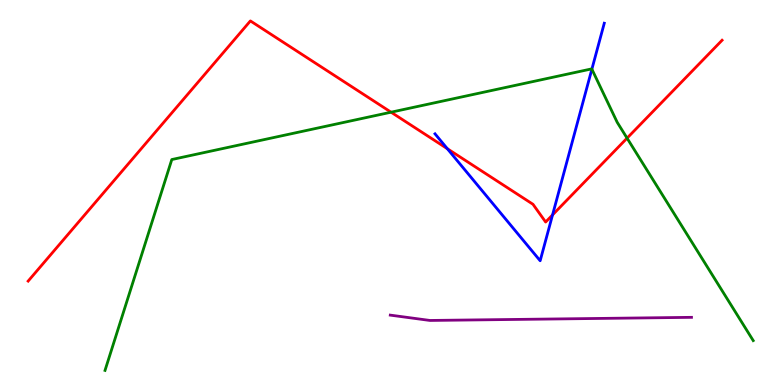[{'lines': ['blue', 'red'], 'intersections': [{'x': 5.77, 'y': 6.14}, {'x': 7.13, 'y': 4.42}]}, {'lines': ['green', 'red'], 'intersections': [{'x': 5.05, 'y': 7.09}, {'x': 8.09, 'y': 6.41}]}, {'lines': ['purple', 'red'], 'intersections': []}, {'lines': ['blue', 'green'], 'intersections': [{'x': 7.64, 'y': 8.2}]}, {'lines': ['blue', 'purple'], 'intersections': []}, {'lines': ['green', 'purple'], 'intersections': []}]